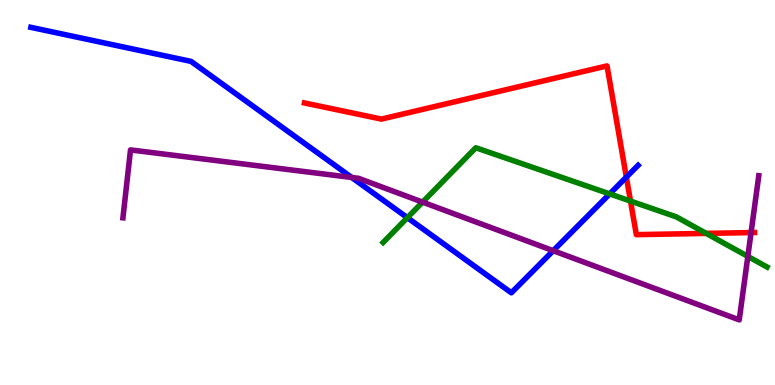[{'lines': ['blue', 'red'], 'intersections': [{'x': 8.08, 'y': 5.4}]}, {'lines': ['green', 'red'], 'intersections': [{'x': 8.14, 'y': 4.78}, {'x': 9.11, 'y': 3.94}]}, {'lines': ['purple', 'red'], 'intersections': [{'x': 9.69, 'y': 3.96}]}, {'lines': ['blue', 'green'], 'intersections': [{'x': 5.26, 'y': 4.35}, {'x': 7.87, 'y': 4.96}]}, {'lines': ['blue', 'purple'], 'intersections': [{'x': 4.54, 'y': 5.39}, {'x': 7.14, 'y': 3.49}]}, {'lines': ['green', 'purple'], 'intersections': [{'x': 5.45, 'y': 4.75}, {'x': 9.65, 'y': 3.34}]}]